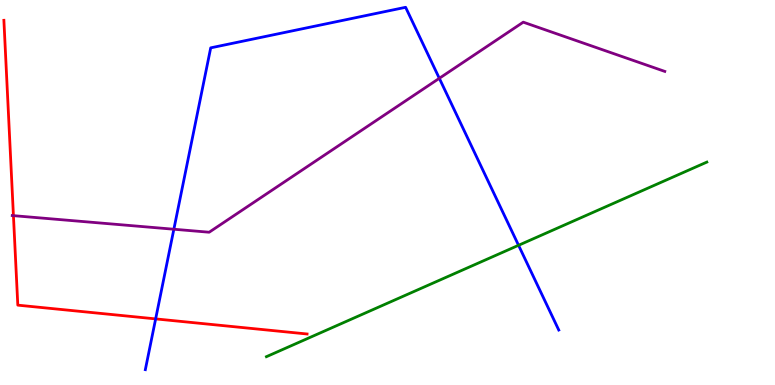[{'lines': ['blue', 'red'], 'intersections': [{'x': 2.01, 'y': 1.72}]}, {'lines': ['green', 'red'], 'intersections': []}, {'lines': ['purple', 'red'], 'intersections': [{'x': 0.173, 'y': 4.4}]}, {'lines': ['blue', 'green'], 'intersections': [{'x': 6.69, 'y': 3.63}]}, {'lines': ['blue', 'purple'], 'intersections': [{'x': 2.24, 'y': 4.05}, {'x': 5.67, 'y': 7.97}]}, {'lines': ['green', 'purple'], 'intersections': []}]